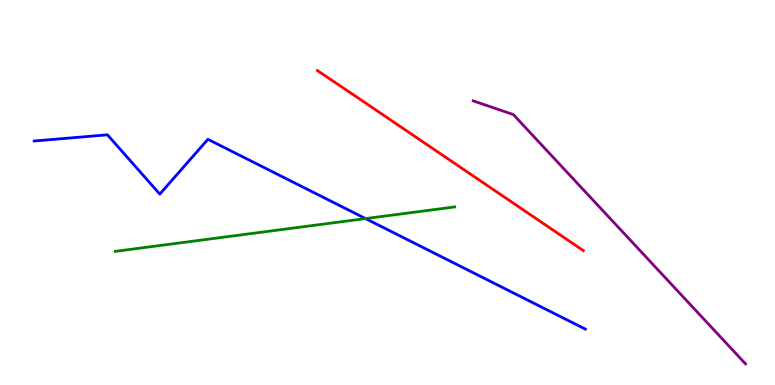[{'lines': ['blue', 'red'], 'intersections': []}, {'lines': ['green', 'red'], 'intersections': []}, {'lines': ['purple', 'red'], 'intersections': []}, {'lines': ['blue', 'green'], 'intersections': [{'x': 4.72, 'y': 4.32}]}, {'lines': ['blue', 'purple'], 'intersections': []}, {'lines': ['green', 'purple'], 'intersections': []}]